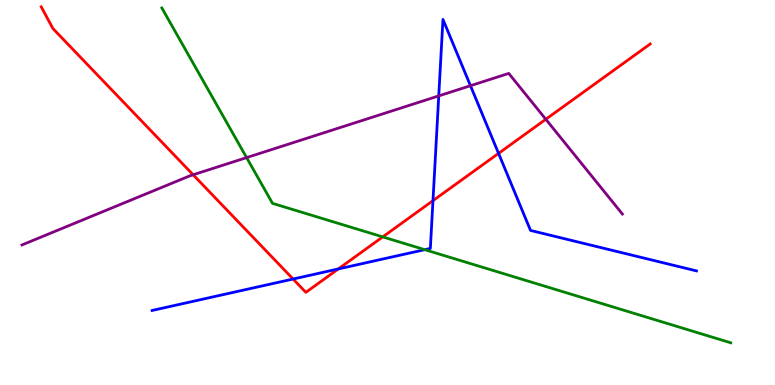[{'lines': ['blue', 'red'], 'intersections': [{'x': 3.78, 'y': 2.75}, {'x': 4.37, 'y': 3.01}, {'x': 5.59, 'y': 4.79}, {'x': 6.43, 'y': 6.02}]}, {'lines': ['green', 'red'], 'intersections': [{'x': 4.94, 'y': 3.85}]}, {'lines': ['purple', 'red'], 'intersections': [{'x': 2.49, 'y': 5.46}, {'x': 7.04, 'y': 6.9}]}, {'lines': ['blue', 'green'], 'intersections': [{'x': 5.48, 'y': 3.52}]}, {'lines': ['blue', 'purple'], 'intersections': [{'x': 5.66, 'y': 7.51}, {'x': 6.07, 'y': 7.77}]}, {'lines': ['green', 'purple'], 'intersections': [{'x': 3.18, 'y': 5.91}]}]